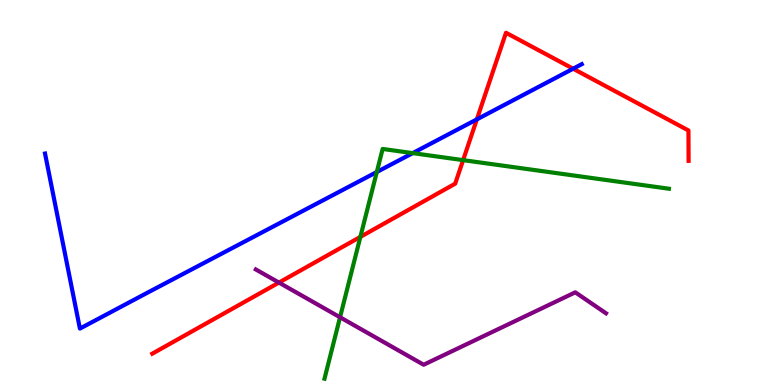[{'lines': ['blue', 'red'], 'intersections': [{'x': 6.15, 'y': 6.9}, {'x': 7.4, 'y': 8.22}]}, {'lines': ['green', 'red'], 'intersections': [{'x': 4.65, 'y': 3.85}, {'x': 5.98, 'y': 5.84}]}, {'lines': ['purple', 'red'], 'intersections': [{'x': 3.6, 'y': 2.66}]}, {'lines': ['blue', 'green'], 'intersections': [{'x': 4.86, 'y': 5.53}, {'x': 5.33, 'y': 6.02}]}, {'lines': ['blue', 'purple'], 'intersections': []}, {'lines': ['green', 'purple'], 'intersections': [{'x': 4.39, 'y': 1.76}]}]